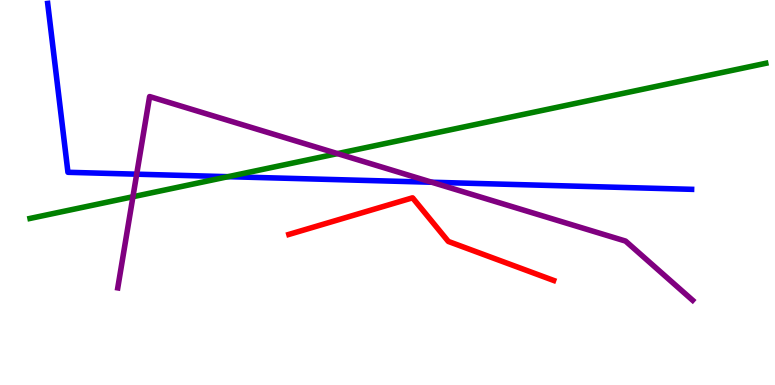[{'lines': ['blue', 'red'], 'intersections': []}, {'lines': ['green', 'red'], 'intersections': []}, {'lines': ['purple', 'red'], 'intersections': []}, {'lines': ['blue', 'green'], 'intersections': [{'x': 2.94, 'y': 5.41}]}, {'lines': ['blue', 'purple'], 'intersections': [{'x': 1.76, 'y': 5.48}, {'x': 5.57, 'y': 5.27}]}, {'lines': ['green', 'purple'], 'intersections': [{'x': 1.72, 'y': 4.89}, {'x': 4.35, 'y': 6.01}]}]